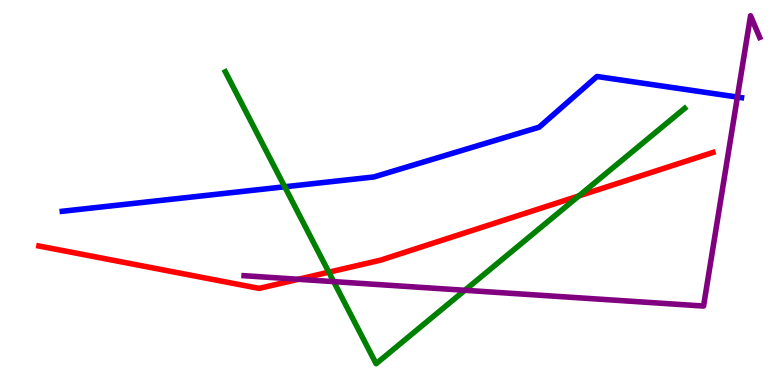[{'lines': ['blue', 'red'], 'intersections': []}, {'lines': ['green', 'red'], 'intersections': [{'x': 4.24, 'y': 2.93}, {'x': 7.47, 'y': 4.91}]}, {'lines': ['purple', 'red'], 'intersections': [{'x': 3.85, 'y': 2.75}]}, {'lines': ['blue', 'green'], 'intersections': [{'x': 3.67, 'y': 5.15}]}, {'lines': ['blue', 'purple'], 'intersections': [{'x': 9.51, 'y': 7.48}]}, {'lines': ['green', 'purple'], 'intersections': [{'x': 4.31, 'y': 2.69}, {'x': 6.0, 'y': 2.46}]}]